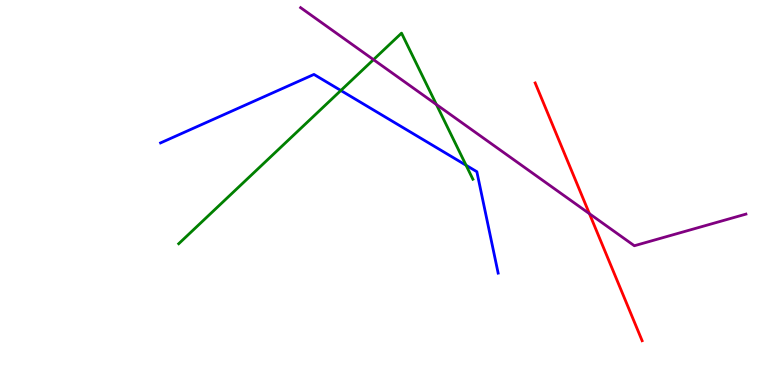[{'lines': ['blue', 'red'], 'intersections': []}, {'lines': ['green', 'red'], 'intersections': []}, {'lines': ['purple', 'red'], 'intersections': [{'x': 7.61, 'y': 4.45}]}, {'lines': ['blue', 'green'], 'intersections': [{'x': 4.4, 'y': 7.65}, {'x': 6.01, 'y': 5.71}]}, {'lines': ['blue', 'purple'], 'intersections': []}, {'lines': ['green', 'purple'], 'intersections': [{'x': 4.82, 'y': 8.45}, {'x': 5.63, 'y': 7.28}]}]